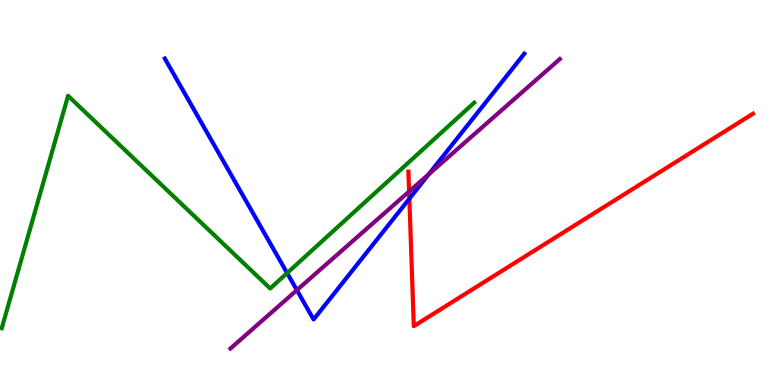[{'lines': ['blue', 'red'], 'intersections': [{'x': 5.28, 'y': 4.84}]}, {'lines': ['green', 'red'], 'intersections': []}, {'lines': ['purple', 'red'], 'intersections': [{'x': 5.28, 'y': 5.03}]}, {'lines': ['blue', 'green'], 'intersections': [{'x': 3.71, 'y': 2.91}]}, {'lines': ['blue', 'purple'], 'intersections': [{'x': 3.83, 'y': 2.46}, {'x': 5.53, 'y': 5.47}]}, {'lines': ['green', 'purple'], 'intersections': []}]